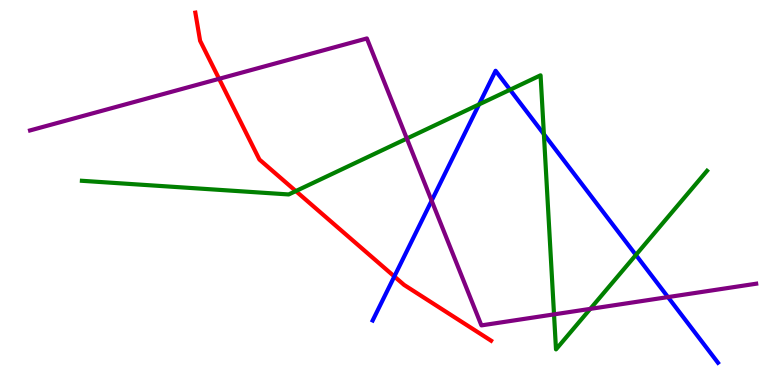[{'lines': ['blue', 'red'], 'intersections': [{'x': 5.09, 'y': 2.82}]}, {'lines': ['green', 'red'], 'intersections': [{'x': 3.82, 'y': 5.04}]}, {'lines': ['purple', 'red'], 'intersections': [{'x': 2.83, 'y': 7.95}]}, {'lines': ['blue', 'green'], 'intersections': [{'x': 6.18, 'y': 7.29}, {'x': 6.58, 'y': 7.67}, {'x': 7.02, 'y': 6.52}, {'x': 8.2, 'y': 3.38}]}, {'lines': ['blue', 'purple'], 'intersections': [{'x': 5.57, 'y': 4.79}, {'x': 8.62, 'y': 2.28}]}, {'lines': ['green', 'purple'], 'intersections': [{'x': 5.25, 'y': 6.4}, {'x': 7.15, 'y': 1.83}, {'x': 7.62, 'y': 1.98}]}]